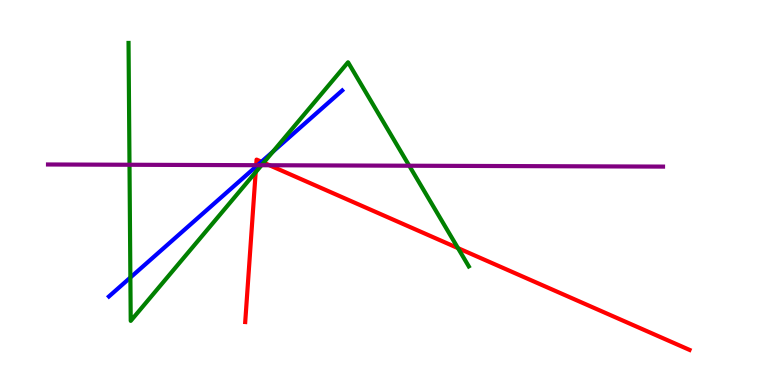[{'lines': ['blue', 'red'], 'intersections': [{'x': 3.3, 'y': 5.67}, {'x': 3.37, 'y': 5.8}]}, {'lines': ['green', 'red'], 'intersections': [{'x': 3.3, 'y': 5.53}, {'x': 3.4, 'y': 5.77}, {'x': 5.91, 'y': 3.56}]}, {'lines': ['purple', 'red'], 'intersections': [{'x': 3.31, 'y': 5.71}, {'x': 3.48, 'y': 5.71}]}, {'lines': ['blue', 'green'], 'intersections': [{'x': 1.68, 'y': 2.79}, {'x': 3.52, 'y': 6.06}]}, {'lines': ['blue', 'purple'], 'intersections': [{'x': 3.32, 'y': 5.71}]}, {'lines': ['green', 'purple'], 'intersections': [{'x': 1.67, 'y': 5.72}, {'x': 3.37, 'y': 5.71}, {'x': 5.28, 'y': 5.7}]}]